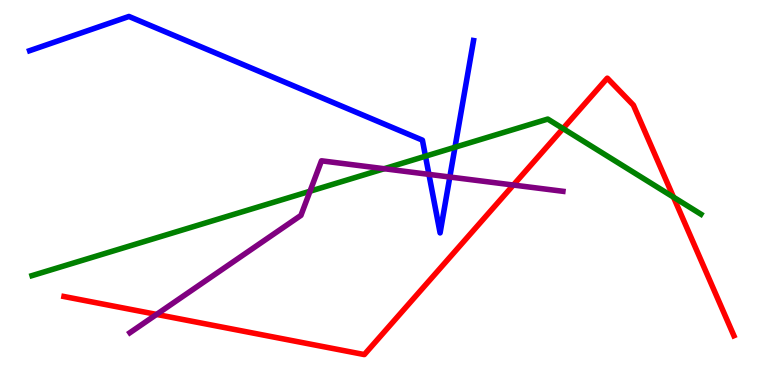[{'lines': ['blue', 'red'], 'intersections': []}, {'lines': ['green', 'red'], 'intersections': [{'x': 7.26, 'y': 6.66}, {'x': 8.69, 'y': 4.88}]}, {'lines': ['purple', 'red'], 'intersections': [{'x': 2.02, 'y': 1.83}, {'x': 6.62, 'y': 5.19}]}, {'lines': ['blue', 'green'], 'intersections': [{'x': 5.49, 'y': 5.94}, {'x': 5.87, 'y': 6.18}]}, {'lines': ['blue', 'purple'], 'intersections': [{'x': 5.53, 'y': 5.47}, {'x': 5.8, 'y': 5.4}]}, {'lines': ['green', 'purple'], 'intersections': [{'x': 4.0, 'y': 5.03}, {'x': 4.96, 'y': 5.62}]}]